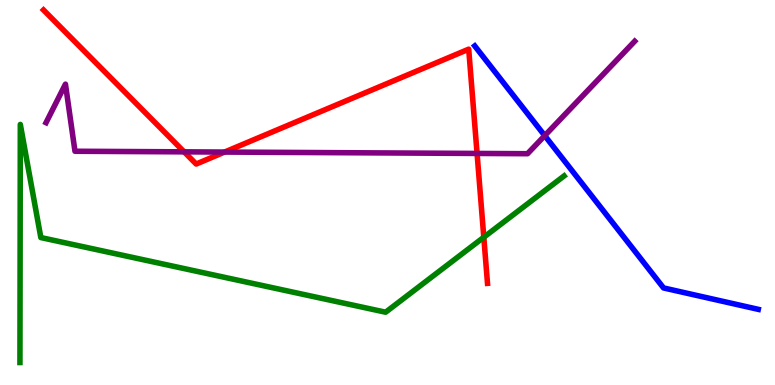[{'lines': ['blue', 'red'], 'intersections': []}, {'lines': ['green', 'red'], 'intersections': [{'x': 6.24, 'y': 3.84}]}, {'lines': ['purple', 'red'], 'intersections': [{'x': 2.38, 'y': 6.06}, {'x': 2.9, 'y': 6.05}, {'x': 6.16, 'y': 6.01}]}, {'lines': ['blue', 'green'], 'intersections': []}, {'lines': ['blue', 'purple'], 'intersections': [{'x': 7.03, 'y': 6.48}]}, {'lines': ['green', 'purple'], 'intersections': []}]